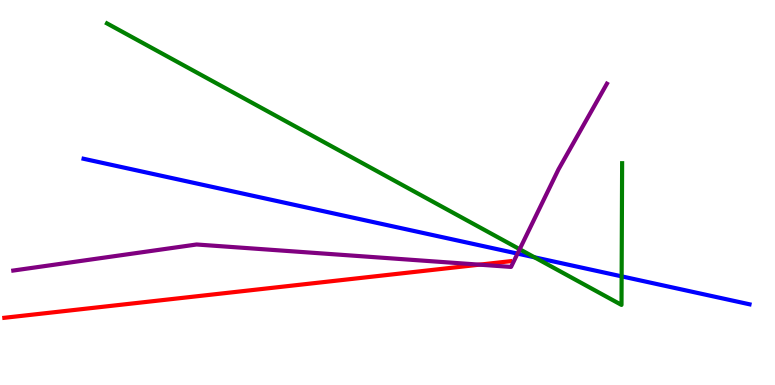[{'lines': ['blue', 'red'], 'intersections': []}, {'lines': ['green', 'red'], 'intersections': []}, {'lines': ['purple', 'red'], 'intersections': [{'x': 6.19, 'y': 3.13}]}, {'lines': ['blue', 'green'], 'intersections': [{'x': 6.9, 'y': 3.32}, {'x': 8.02, 'y': 2.82}]}, {'lines': ['blue', 'purple'], 'intersections': [{'x': 6.68, 'y': 3.41}]}, {'lines': ['green', 'purple'], 'intersections': [{'x': 6.71, 'y': 3.53}]}]